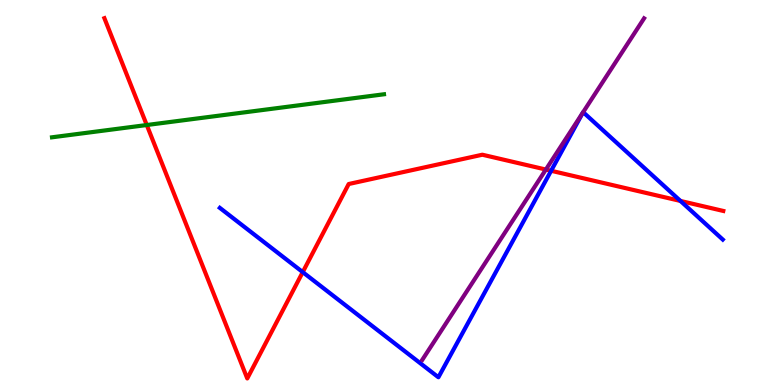[{'lines': ['blue', 'red'], 'intersections': [{'x': 3.91, 'y': 2.93}, {'x': 7.11, 'y': 5.56}, {'x': 8.78, 'y': 4.78}]}, {'lines': ['green', 'red'], 'intersections': [{'x': 1.89, 'y': 6.75}]}, {'lines': ['purple', 'red'], 'intersections': [{'x': 7.04, 'y': 5.6}]}, {'lines': ['blue', 'green'], 'intersections': []}, {'lines': ['blue', 'purple'], 'intersections': [{'x': 7.52, 'y': 7.07}, {'x': 7.52, 'y': 7.09}]}, {'lines': ['green', 'purple'], 'intersections': []}]